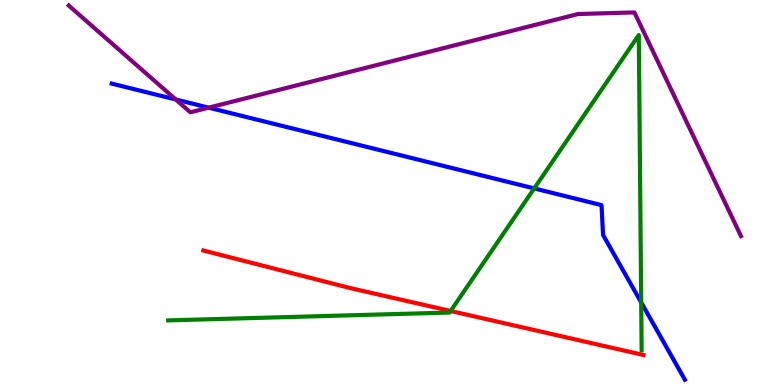[{'lines': ['blue', 'red'], 'intersections': []}, {'lines': ['green', 'red'], 'intersections': [{'x': 5.81, 'y': 1.92}]}, {'lines': ['purple', 'red'], 'intersections': []}, {'lines': ['blue', 'green'], 'intersections': [{'x': 6.89, 'y': 5.11}, {'x': 8.27, 'y': 2.14}]}, {'lines': ['blue', 'purple'], 'intersections': [{'x': 2.27, 'y': 7.42}, {'x': 2.69, 'y': 7.2}]}, {'lines': ['green', 'purple'], 'intersections': []}]